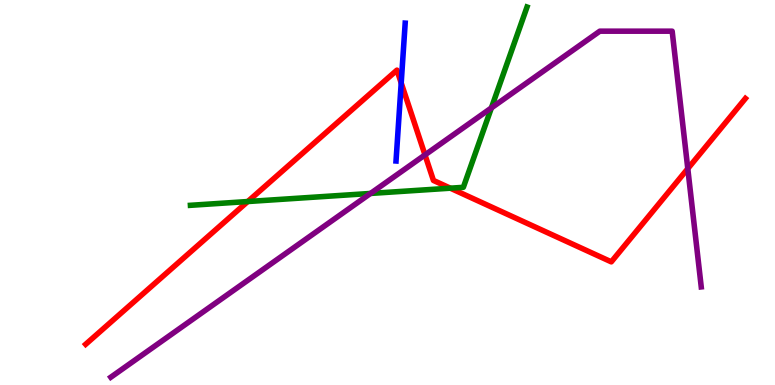[{'lines': ['blue', 'red'], 'intersections': [{'x': 5.18, 'y': 7.84}]}, {'lines': ['green', 'red'], 'intersections': [{'x': 3.2, 'y': 4.77}, {'x': 5.81, 'y': 5.11}]}, {'lines': ['purple', 'red'], 'intersections': [{'x': 5.48, 'y': 5.98}, {'x': 8.87, 'y': 5.62}]}, {'lines': ['blue', 'green'], 'intersections': []}, {'lines': ['blue', 'purple'], 'intersections': []}, {'lines': ['green', 'purple'], 'intersections': [{'x': 4.78, 'y': 4.98}, {'x': 6.34, 'y': 7.2}]}]